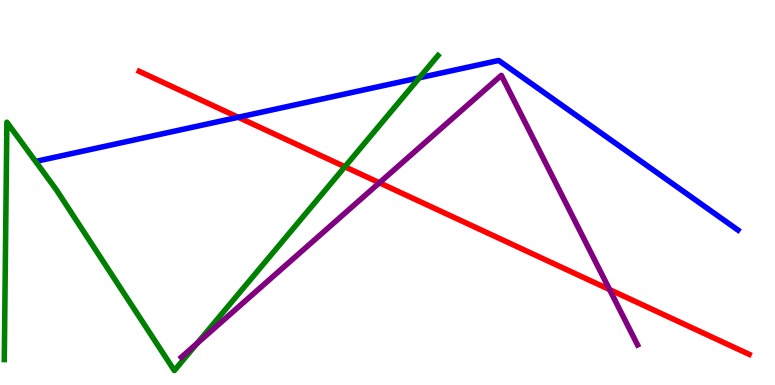[{'lines': ['blue', 'red'], 'intersections': [{'x': 3.07, 'y': 6.95}]}, {'lines': ['green', 'red'], 'intersections': [{'x': 4.45, 'y': 5.67}]}, {'lines': ['purple', 'red'], 'intersections': [{'x': 4.9, 'y': 5.25}, {'x': 7.87, 'y': 2.48}]}, {'lines': ['blue', 'green'], 'intersections': [{'x': 5.41, 'y': 7.98}]}, {'lines': ['blue', 'purple'], 'intersections': []}, {'lines': ['green', 'purple'], 'intersections': [{'x': 2.54, 'y': 1.08}]}]